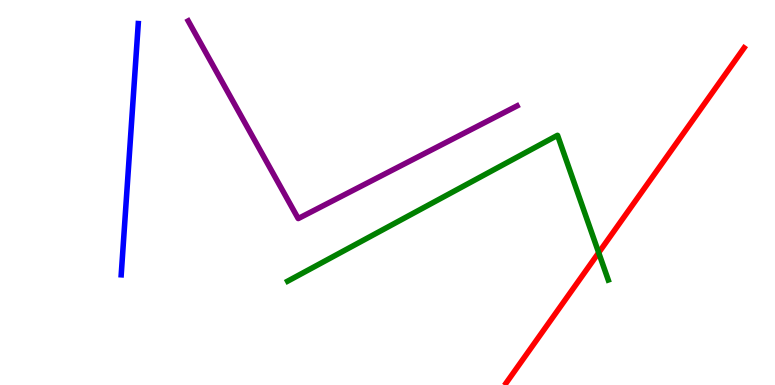[{'lines': ['blue', 'red'], 'intersections': []}, {'lines': ['green', 'red'], 'intersections': [{'x': 7.73, 'y': 3.44}]}, {'lines': ['purple', 'red'], 'intersections': []}, {'lines': ['blue', 'green'], 'intersections': []}, {'lines': ['blue', 'purple'], 'intersections': []}, {'lines': ['green', 'purple'], 'intersections': []}]